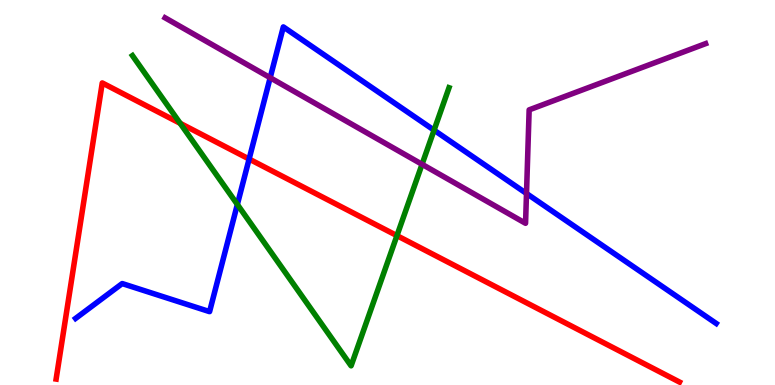[{'lines': ['blue', 'red'], 'intersections': [{'x': 3.21, 'y': 5.87}]}, {'lines': ['green', 'red'], 'intersections': [{'x': 2.32, 'y': 6.8}, {'x': 5.12, 'y': 3.88}]}, {'lines': ['purple', 'red'], 'intersections': []}, {'lines': ['blue', 'green'], 'intersections': [{'x': 3.06, 'y': 4.69}, {'x': 5.6, 'y': 6.62}]}, {'lines': ['blue', 'purple'], 'intersections': [{'x': 3.49, 'y': 7.98}, {'x': 6.79, 'y': 4.97}]}, {'lines': ['green', 'purple'], 'intersections': [{'x': 5.45, 'y': 5.73}]}]